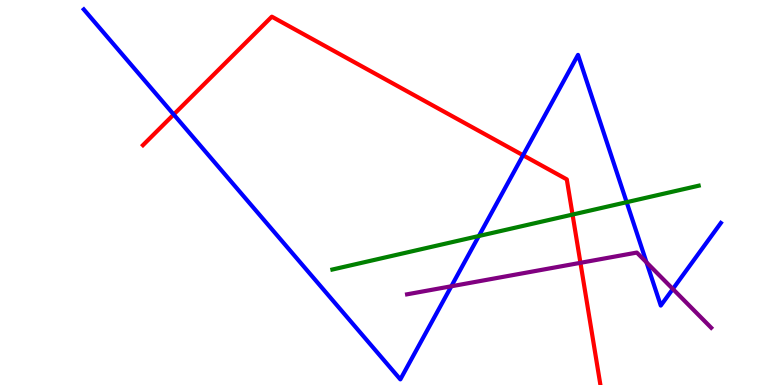[{'lines': ['blue', 'red'], 'intersections': [{'x': 2.24, 'y': 7.03}, {'x': 6.75, 'y': 5.97}]}, {'lines': ['green', 'red'], 'intersections': [{'x': 7.39, 'y': 4.43}]}, {'lines': ['purple', 'red'], 'intersections': [{'x': 7.49, 'y': 3.17}]}, {'lines': ['blue', 'green'], 'intersections': [{'x': 6.18, 'y': 3.87}, {'x': 8.09, 'y': 4.75}]}, {'lines': ['blue', 'purple'], 'intersections': [{'x': 5.82, 'y': 2.56}, {'x': 8.34, 'y': 3.19}, {'x': 8.68, 'y': 2.49}]}, {'lines': ['green', 'purple'], 'intersections': []}]